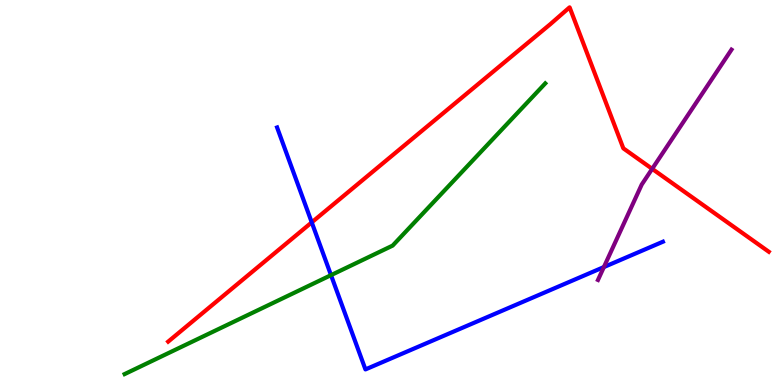[{'lines': ['blue', 'red'], 'intersections': [{'x': 4.02, 'y': 4.22}]}, {'lines': ['green', 'red'], 'intersections': []}, {'lines': ['purple', 'red'], 'intersections': [{'x': 8.42, 'y': 5.61}]}, {'lines': ['blue', 'green'], 'intersections': [{'x': 4.27, 'y': 2.85}]}, {'lines': ['blue', 'purple'], 'intersections': [{'x': 7.79, 'y': 3.06}]}, {'lines': ['green', 'purple'], 'intersections': []}]